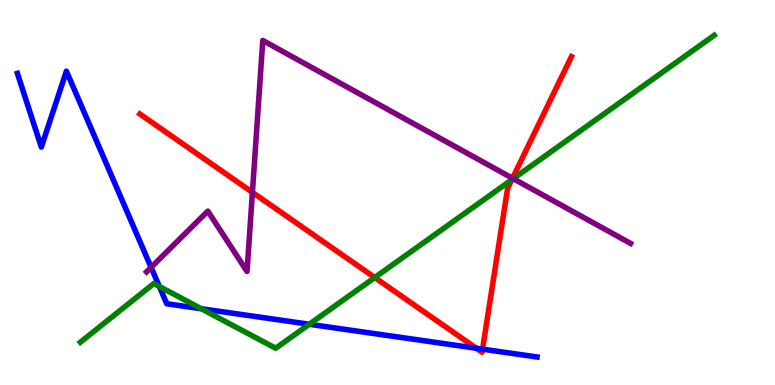[{'lines': ['blue', 'red'], 'intersections': [{'x': 6.15, 'y': 0.954}, {'x': 6.23, 'y': 0.931}]}, {'lines': ['green', 'red'], 'intersections': [{'x': 4.84, 'y': 2.79}, {'x': 6.6, 'y': 5.33}]}, {'lines': ['purple', 'red'], 'intersections': [{'x': 3.26, 'y': 5.0}, {'x': 6.61, 'y': 5.37}]}, {'lines': ['blue', 'green'], 'intersections': [{'x': 2.06, 'y': 2.56}, {'x': 2.6, 'y': 1.98}, {'x': 3.99, 'y': 1.58}]}, {'lines': ['blue', 'purple'], 'intersections': [{'x': 1.95, 'y': 3.06}]}, {'lines': ['green', 'purple'], 'intersections': [{'x': 6.62, 'y': 5.36}]}]